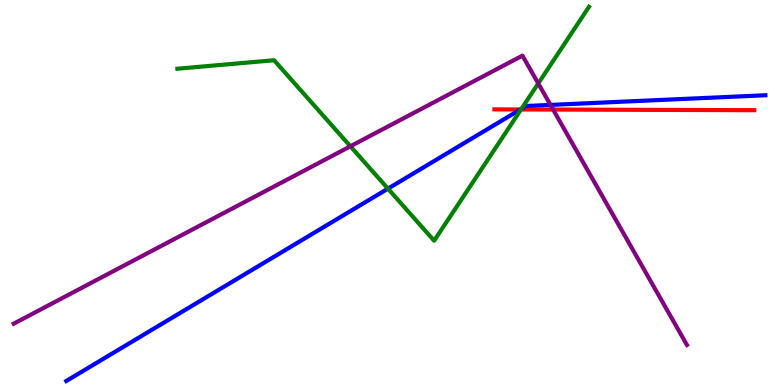[{'lines': ['blue', 'red'], 'intersections': [{'x': 6.72, 'y': 7.16}]}, {'lines': ['green', 'red'], 'intersections': [{'x': 6.72, 'y': 7.16}]}, {'lines': ['purple', 'red'], 'intersections': [{'x': 7.14, 'y': 7.15}]}, {'lines': ['blue', 'green'], 'intersections': [{'x': 5.01, 'y': 5.1}, {'x': 6.73, 'y': 7.17}]}, {'lines': ['blue', 'purple'], 'intersections': [{'x': 7.1, 'y': 7.28}]}, {'lines': ['green', 'purple'], 'intersections': [{'x': 4.52, 'y': 6.2}, {'x': 6.95, 'y': 7.83}]}]